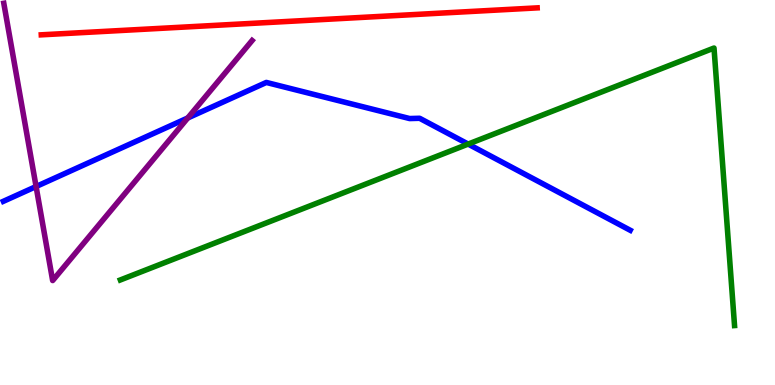[{'lines': ['blue', 'red'], 'intersections': []}, {'lines': ['green', 'red'], 'intersections': []}, {'lines': ['purple', 'red'], 'intersections': []}, {'lines': ['blue', 'green'], 'intersections': [{'x': 6.04, 'y': 6.26}]}, {'lines': ['blue', 'purple'], 'intersections': [{'x': 0.466, 'y': 5.16}, {'x': 2.42, 'y': 6.94}]}, {'lines': ['green', 'purple'], 'intersections': []}]